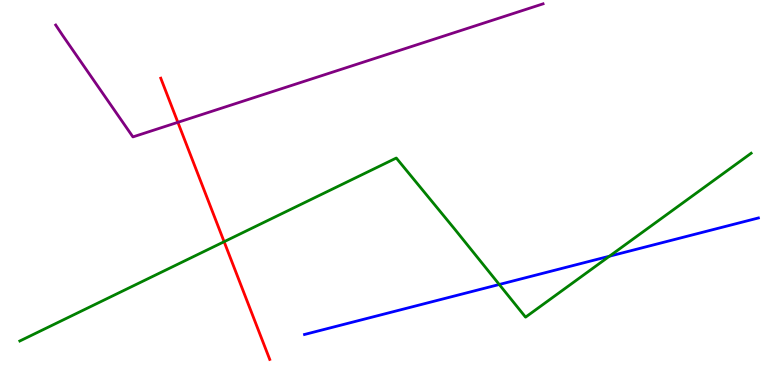[{'lines': ['blue', 'red'], 'intersections': []}, {'lines': ['green', 'red'], 'intersections': [{'x': 2.89, 'y': 3.72}]}, {'lines': ['purple', 'red'], 'intersections': [{'x': 2.29, 'y': 6.82}]}, {'lines': ['blue', 'green'], 'intersections': [{'x': 6.44, 'y': 2.61}, {'x': 7.86, 'y': 3.35}]}, {'lines': ['blue', 'purple'], 'intersections': []}, {'lines': ['green', 'purple'], 'intersections': []}]